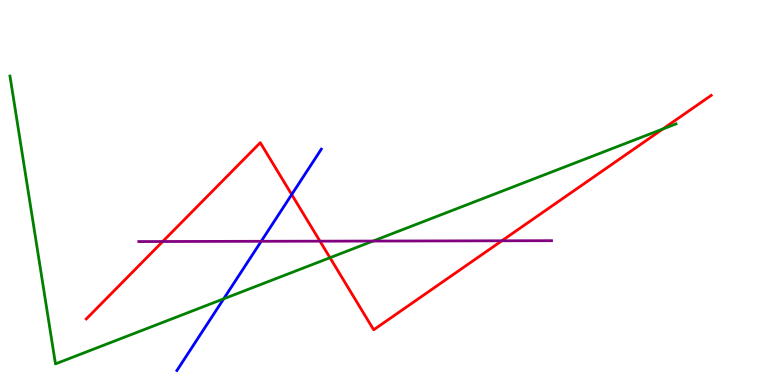[{'lines': ['blue', 'red'], 'intersections': [{'x': 3.76, 'y': 4.95}]}, {'lines': ['green', 'red'], 'intersections': [{'x': 4.26, 'y': 3.31}, {'x': 8.55, 'y': 6.65}]}, {'lines': ['purple', 'red'], 'intersections': [{'x': 2.1, 'y': 3.73}, {'x': 4.13, 'y': 3.74}, {'x': 6.48, 'y': 3.75}]}, {'lines': ['blue', 'green'], 'intersections': [{'x': 2.89, 'y': 2.24}]}, {'lines': ['blue', 'purple'], 'intersections': [{'x': 3.37, 'y': 3.73}]}, {'lines': ['green', 'purple'], 'intersections': [{'x': 4.81, 'y': 3.74}]}]